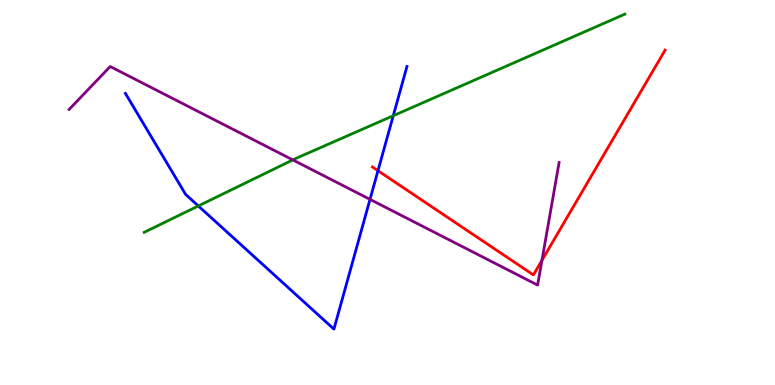[{'lines': ['blue', 'red'], 'intersections': [{'x': 4.88, 'y': 5.57}]}, {'lines': ['green', 'red'], 'intersections': []}, {'lines': ['purple', 'red'], 'intersections': [{'x': 6.99, 'y': 3.24}]}, {'lines': ['blue', 'green'], 'intersections': [{'x': 2.56, 'y': 4.65}, {'x': 5.07, 'y': 6.99}]}, {'lines': ['blue', 'purple'], 'intersections': [{'x': 4.77, 'y': 4.82}]}, {'lines': ['green', 'purple'], 'intersections': [{'x': 3.78, 'y': 5.85}]}]